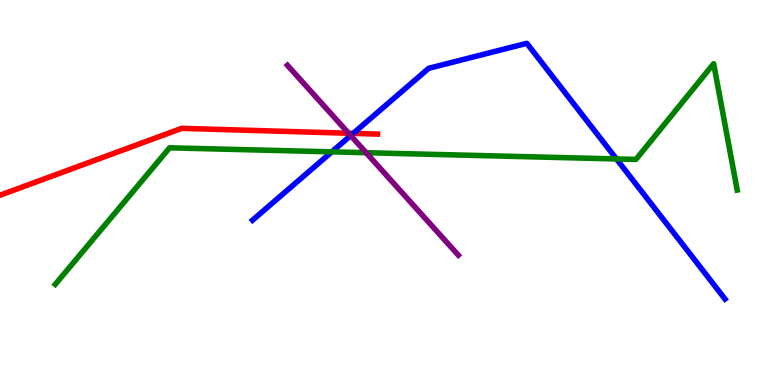[{'lines': ['blue', 'red'], 'intersections': [{'x': 4.56, 'y': 6.54}]}, {'lines': ['green', 'red'], 'intersections': []}, {'lines': ['purple', 'red'], 'intersections': [{'x': 4.5, 'y': 6.54}]}, {'lines': ['blue', 'green'], 'intersections': [{'x': 4.28, 'y': 6.06}, {'x': 7.95, 'y': 5.87}]}, {'lines': ['blue', 'purple'], 'intersections': [{'x': 4.53, 'y': 6.48}]}, {'lines': ['green', 'purple'], 'intersections': [{'x': 4.72, 'y': 6.03}]}]